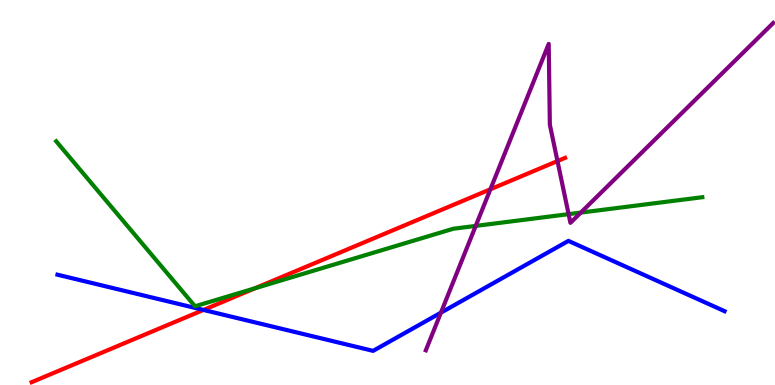[{'lines': ['blue', 'red'], 'intersections': [{'x': 2.63, 'y': 1.95}]}, {'lines': ['green', 'red'], 'intersections': [{'x': 3.29, 'y': 2.51}]}, {'lines': ['purple', 'red'], 'intersections': [{'x': 6.33, 'y': 5.08}, {'x': 7.19, 'y': 5.82}]}, {'lines': ['blue', 'green'], 'intersections': []}, {'lines': ['blue', 'purple'], 'intersections': [{'x': 5.69, 'y': 1.88}]}, {'lines': ['green', 'purple'], 'intersections': [{'x': 6.14, 'y': 4.13}, {'x': 7.34, 'y': 4.44}, {'x': 7.49, 'y': 4.48}]}]